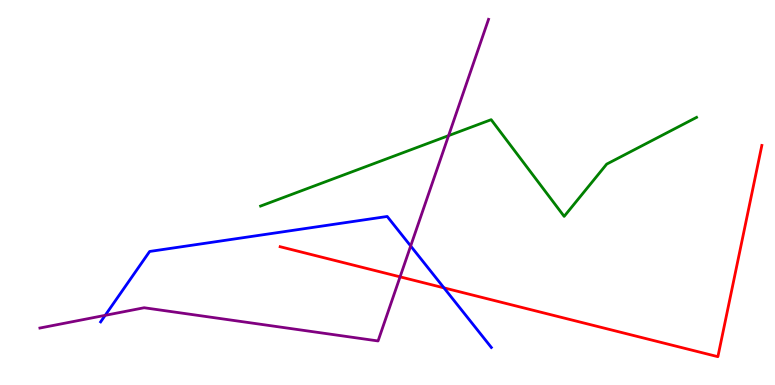[{'lines': ['blue', 'red'], 'intersections': [{'x': 5.73, 'y': 2.52}]}, {'lines': ['green', 'red'], 'intersections': []}, {'lines': ['purple', 'red'], 'intersections': [{'x': 5.16, 'y': 2.81}]}, {'lines': ['blue', 'green'], 'intersections': []}, {'lines': ['blue', 'purple'], 'intersections': [{'x': 1.36, 'y': 1.81}, {'x': 5.3, 'y': 3.61}]}, {'lines': ['green', 'purple'], 'intersections': [{'x': 5.79, 'y': 6.48}]}]